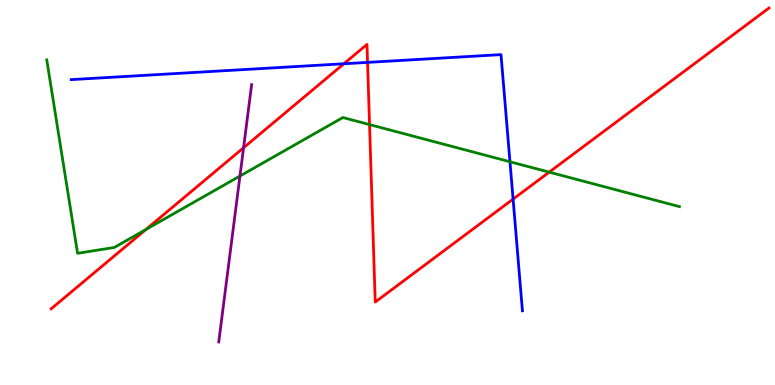[{'lines': ['blue', 'red'], 'intersections': [{'x': 4.44, 'y': 8.34}, {'x': 4.74, 'y': 8.38}, {'x': 6.62, 'y': 4.83}]}, {'lines': ['green', 'red'], 'intersections': [{'x': 1.88, 'y': 4.04}, {'x': 4.77, 'y': 6.76}, {'x': 7.09, 'y': 5.53}]}, {'lines': ['purple', 'red'], 'intersections': [{'x': 3.14, 'y': 6.16}]}, {'lines': ['blue', 'green'], 'intersections': [{'x': 6.58, 'y': 5.8}]}, {'lines': ['blue', 'purple'], 'intersections': []}, {'lines': ['green', 'purple'], 'intersections': [{'x': 3.1, 'y': 5.43}]}]